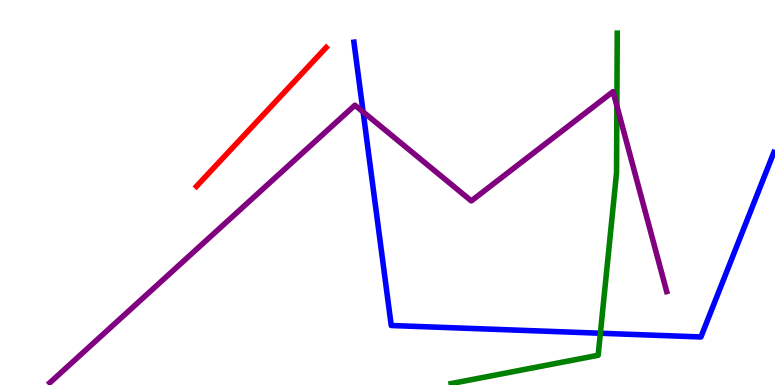[{'lines': ['blue', 'red'], 'intersections': []}, {'lines': ['green', 'red'], 'intersections': []}, {'lines': ['purple', 'red'], 'intersections': []}, {'lines': ['blue', 'green'], 'intersections': [{'x': 7.75, 'y': 1.34}]}, {'lines': ['blue', 'purple'], 'intersections': [{'x': 4.69, 'y': 7.09}]}, {'lines': ['green', 'purple'], 'intersections': [{'x': 7.96, 'y': 7.25}]}]